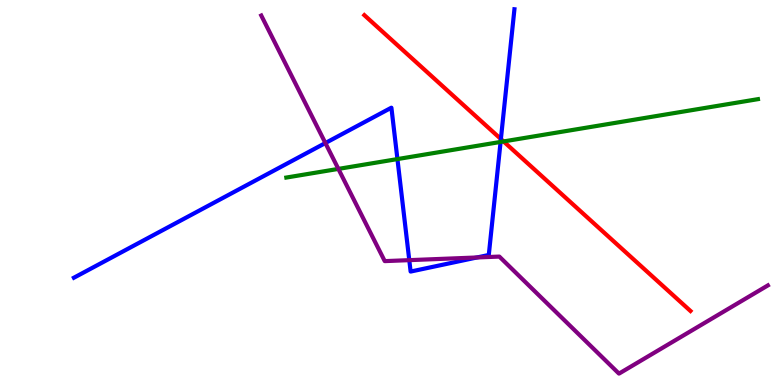[{'lines': ['blue', 'red'], 'intersections': [{'x': 6.46, 'y': 6.39}]}, {'lines': ['green', 'red'], 'intersections': [{'x': 6.5, 'y': 6.33}]}, {'lines': ['purple', 'red'], 'intersections': []}, {'lines': ['blue', 'green'], 'intersections': [{'x': 5.13, 'y': 5.87}, {'x': 6.46, 'y': 6.31}]}, {'lines': ['blue', 'purple'], 'intersections': [{'x': 4.2, 'y': 6.28}, {'x': 5.28, 'y': 3.24}, {'x': 6.15, 'y': 3.31}]}, {'lines': ['green', 'purple'], 'intersections': [{'x': 4.37, 'y': 5.61}]}]